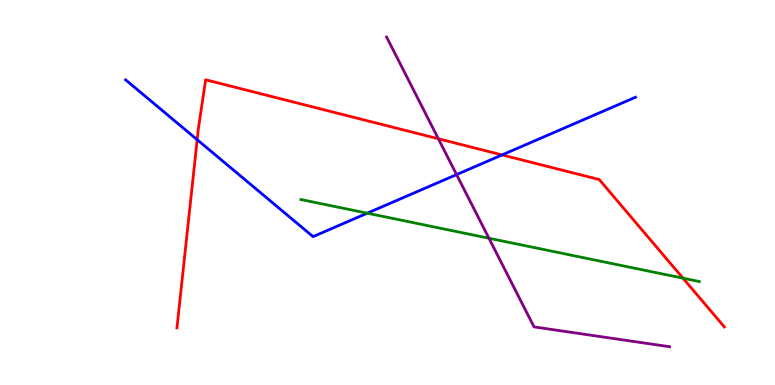[{'lines': ['blue', 'red'], 'intersections': [{'x': 2.54, 'y': 6.37}, {'x': 6.48, 'y': 5.98}]}, {'lines': ['green', 'red'], 'intersections': [{'x': 8.81, 'y': 2.77}]}, {'lines': ['purple', 'red'], 'intersections': [{'x': 5.66, 'y': 6.4}]}, {'lines': ['blue', 'green'], 'intersections': [{'x': 4.74, 'y': 4.46}]}, {'lines': ['blue', 'purple'], 'intersections': [{'x': 5.89, 'y': 5.47}]}, {'lines': ['green', 'purple'], 'intersections': [{'x': 6.31, 'y': 3.81}]}]